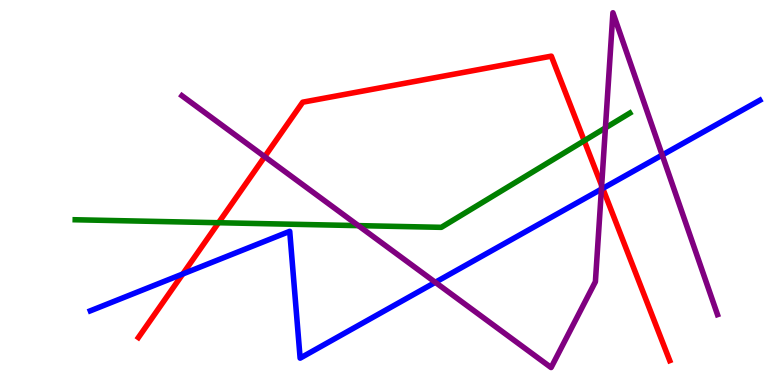[{'lines': ['blue', 'red'], 'intersections': [{'x': 2.36, 'y': 2.88}, {'x': 7.78, 'y': 5.11}]}, {'lines': ['green', 'red'], 'intersections': [{'x': 2.82, 'y': 4.21}, {'x': 7.54, 'y': 6.34}]}, {'lines': ['purple', 'red'], 'intersections': [{'x': 3.42, 'y': 5.93}, {'x': 7.76, 'y': 5.18}]}, {'lines': ['blue', 'green'], 'intersections': []}, {'lines': ['blue', 'purple'], 'intersections': [{'x': 5.62, 'y': 2.67}, {'x': 7.76, 'y': 5.09}, {'x': 8.54, 'y': 5.97}]}, {'lines': ['green', 'purple'], 'intersections': [{'x': 4.62, 'y': 4.14}, {'x': 7.81, 'y': 6.68}]}]